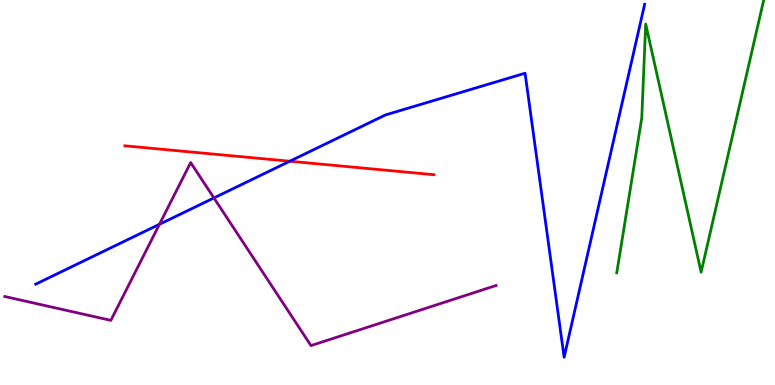[{'lines': ['blue', 'red'], 'intersections': [{'x': 3.74, 'y': 5.81}]}, {'lines': ['green', 'red'], 'intersections': []}, {'lines': ['purple', 'red'], 'intersections': []}, {'lines': ['blue', 'green'], 'intersections': []}, {'lines': ['blue', 'purple'], 'intersections': [{'x': 2.06, 'y': 4.17}, {'x': 2.76, 'y': 4.86}]}, {'lines': ['green', 'purple'], 'intersections': []}]